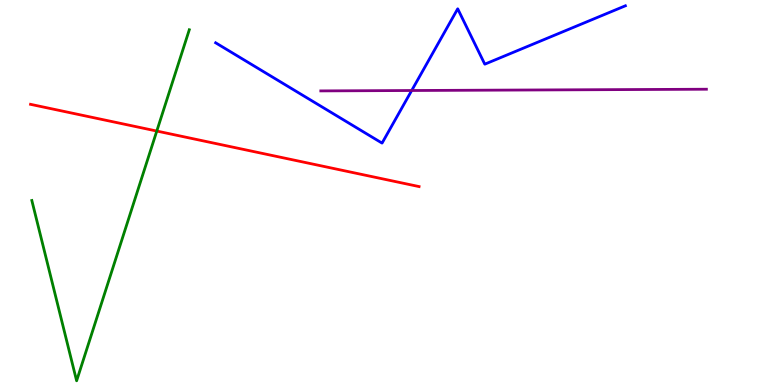[{'lines': ['blue', 'red'], 'intersections': []}, {'lines': ['green', 'red'], 'intersections': [{'x': 2.02, 'y': 6.6}]}, {'lines': ['purple', 'red'], 'intersections': []}, {'lines': ['blue', 'green'], 'intersections': []}, {'lines': ['blue', 'purple'], 'intersections': [{'x': 5.31, 'y': 7.65}]}, {'lines': ['green', 'purple'], 'intersections': []}]